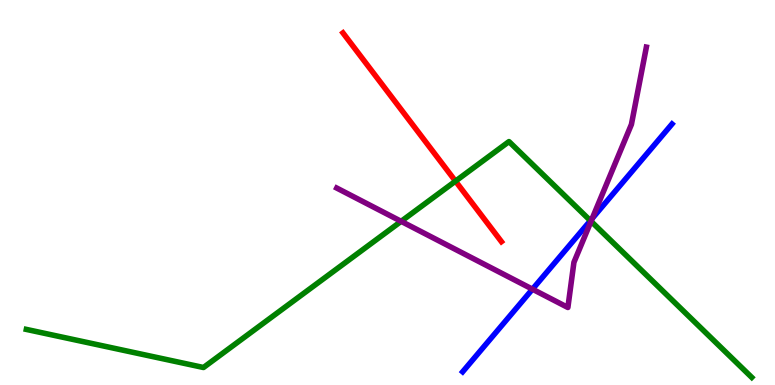[{'lines': ['blue', 'red'], 'intersections': []}, {'lines': ['green', 'red'], 'intersections': [{'x': 5.88, 'y': 5.3}]}, {'lines': ['purple', 'red'], 'intersections': []}, {'lines': ['blue', 'green'], 'intersections': [{'x': 7.62, 'y': 4.27}]}, {'lines': ['blue', 'purple'], 'intersections': [{'x': 6.87, 'y': 2.49}, {'x': 7.64, 'y': 4.33}]}, {'lines': ['green', 'purple'], 'intersections': [{'x': 5.18, 'y': 4.25}, {'x': 7.63, 'y': 4.25}]}]